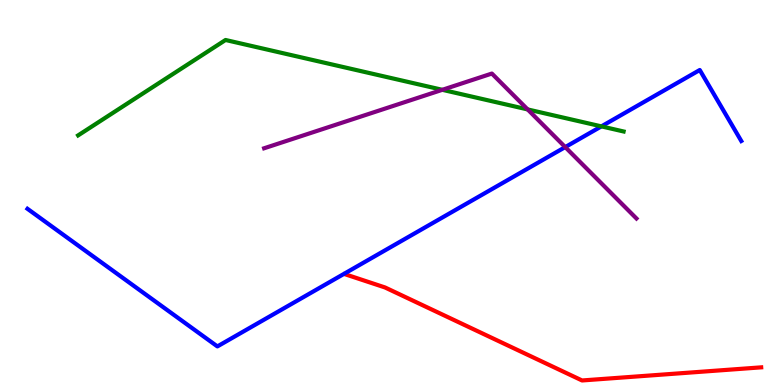[{'lines': ['blue', 'red'], 'intersections': []}, {'lines': ['green', 'red'], 'intersections': []}, {'lines': ['purple', 'red'], 'intersections': []}, {'lines': ['blue', 'green'], 'intersections': [{'x': 7.76, 'y': 6.72}]}, {'lines': ['blue', 'purple'], 'intersections': [{'x': 7.29, 'y': 6.18}]}, {'lines': ['green', 'purple'], 'intersections': [{'x': 5.71, 'y': 7.67}, {'x': 6.81, 'y': 7.16}]}]